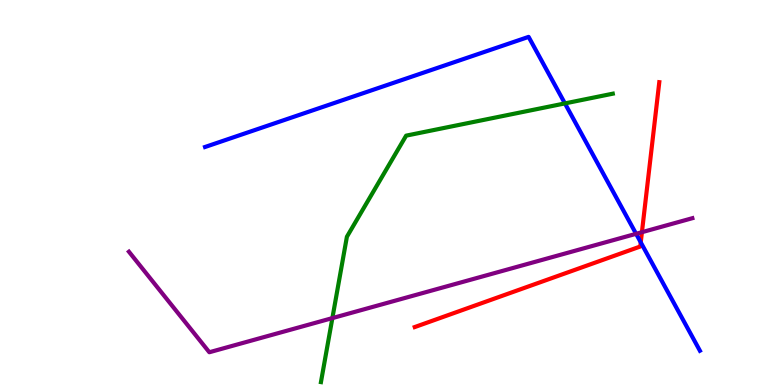[{'lines': ['blue', 'red'], 'intersections': [{'x': 8.27, 'y': 3.71}]}, {'lines': ['green', 'red'], 'intersections': []}, {'lines': ['purple', 'red'], 'intersections': [{'x': 8.28, 'y': 3.97}]}, {'lines': ['blue', 'green'], 'intersections': [{'x': 7.29, 'y': 7.31}]}, {'lines': ['blue', 'purple'], 'intersections': [{'x': 8.21, 'y': 3.93}]}, {'lines': ['green', 'purple'], 'intersections': [{'x': 4.29, 'y': 1.74}]}]